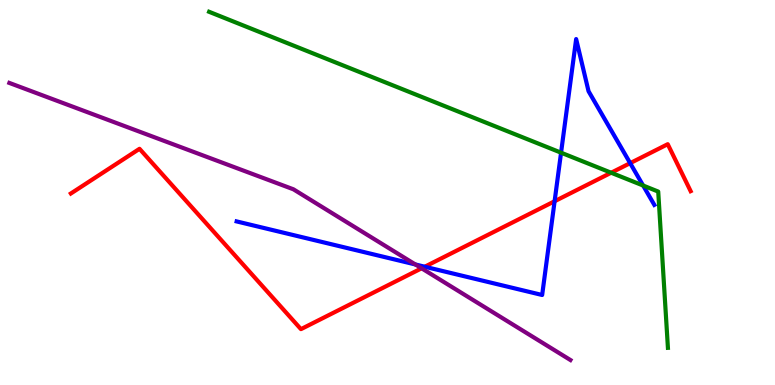[{'lines': ['blue', 'red'], 'intersections': [{'x': 5.48, 'y': 3.07}, {'x': 7.16, 'y': 4.77}, {'x': 8.13, 'y': 5.76}]}, {'lines': ['green', 'red'], 'intersections': [{'x': 7.89, 'y': 5.51}]}, {'lines': ['purple', 'red'], 'intersections': [{'x': 5.44, 'y': 3.03}]}, {'lines': ['blue', 'green'], 'intersections': [{'x': 7.24, 'y': 6.03}, {'x': 8.3, 'y': 5.18}]}, {'lines': ['blue', 'purple'], 'intersections': [{'x': 5.36, 'y': 3.13}]}, {'lines': ['green', 'purple'], 'intersections': []}]